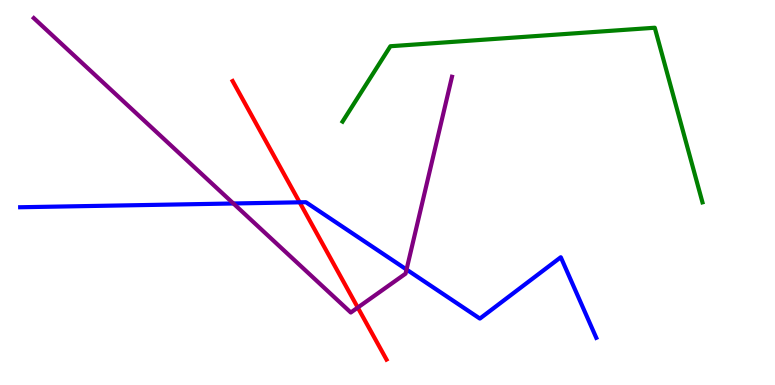[{'lines': ['blue', 'red'], 'intersections': [{'x': 3.87, 'y': 4.75}]}, {'lines': ['green', 'red'], 'intersections': []}, {'lines': ['purple', 'red'], 'intersections': [{'x': 4.62, 'y': 2.01}]}, {'lines': ['blue', 'green'], 'intersections': []}, {'lines': ['blue', 'purple'], 'intersections': [{'x': 3.01, 'y': 4.71}, {'x': 5.25, 'y': 3.0}]}, {'lines': ['green', 'purple'], 'intersections': []}]